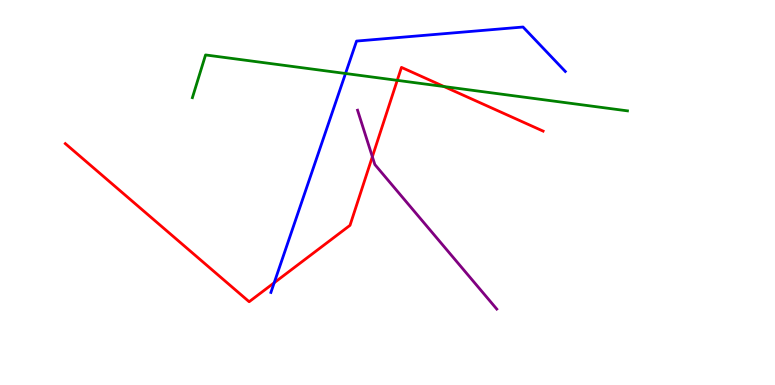[{'lines': ['blue', 'red'], 'intersections': [{'x': 3.54, 'y': 2.66}]}, {'lines': ['green', 'red'], 'intersections': [{'x': 5.13, 'y': 7.91}, {'x': 5.73, 'y': 7.75}]}, {'lines': ['purple', 'red'], 'intersections': [{'x': 4.8, 'y': 5.93}]}, {'lines': ['blue', 'green'], 'intersections': [{'x': 4.46, 'y': 8.09}]}, {'lines': ['blue', 'purple'], 'intersections': []}, {'lines': ['green', 'purple'], 'intersections': []}]